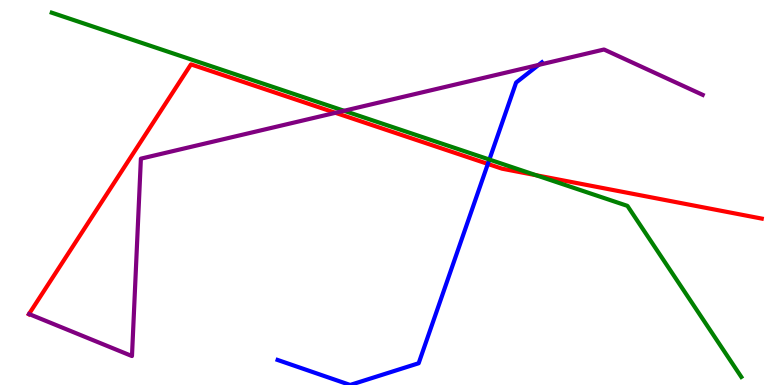[{'lines': ['blue', 'red'], 'intersections': [{'x': 6.29, 'y': 5.74}]}, {'lines': ['green', 'red'], 'intersections': [{'x': 6.92, 'y': 5.45}]}, {'lines': ['purple', 'red'], 'intersections': [{'x': 4.33, 'y': 7.07}]}, {'lines': ['blue', 'green'], 'intersections': [{'x': 6.31, 'y': 5.86}]}, {'lines': ['blue', 'purple'], 'intersections': [{'x': 6.95, 'y': 8.31}]}, {'lines': ['green', 'purple'], 'intersections': [{'x': 4.44, 'y': 7.12}]}]